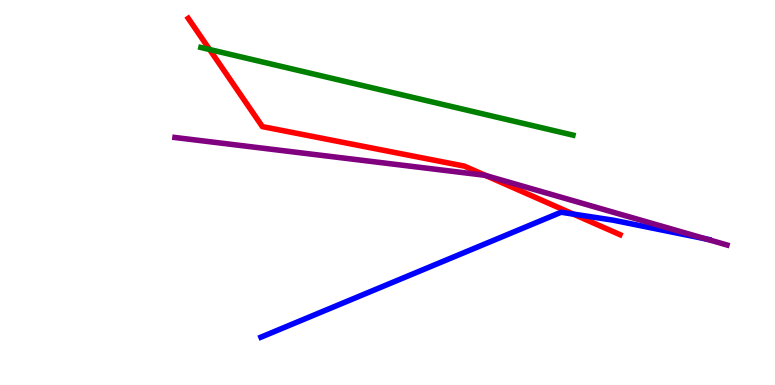[{'lines': ['blue', 'red'], 'intersections': [{'x': 7.4, 'y': 4.44}]}, {'lines': ['green', 'red'], 'intersections': [{'x': 2.7, 'y': 8.71}]}, {'lines': ['purple', 'red'], 'intersections': [{'x': 6.27, 'y': 5.44}]}, {'lines': ['blue', 'green'], 'intersections': []}, {'lines': ['blue', 'purple'], 'intersections': [{'x': 9.11, 'y': 3.79}]}, {'lines': ['green', 'purple'], 'intersections': []}]